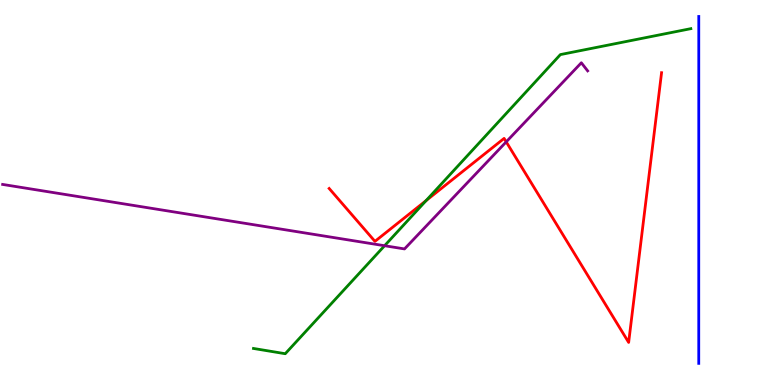[{'lines': ['blue', 'red'], 'intersections': []}, {'lines': ['green', 'red'], 'intersections': [{'x': 5.5, 'y': 4.79}]}, {'lines': ['purple', 'red'], 'intersections': [{'x': 6.53, 'y': 6.32}]}, {'lines': ['blue', 'green'], 'intersections': []}, {'lines': ['blue', 'purple'], 'intersections': []}, {'lines': ['green', 'purple'], 'intersections': [{'x': 4.96, 'y': 3.62}]}]